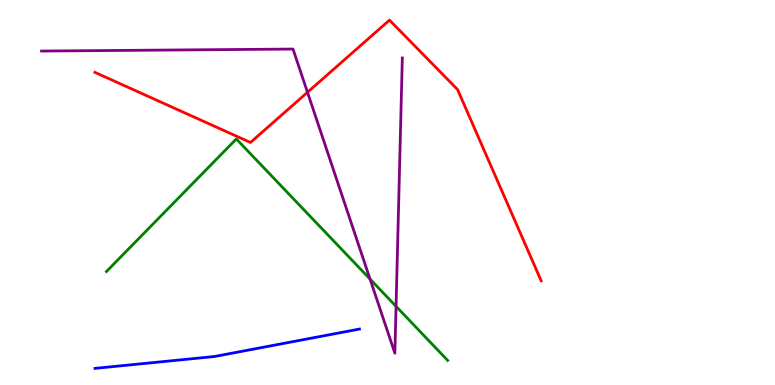[{'lines': ['blue', 'red'], 'intersections': []}, {'lines': ['green', 'red'], 'intersections': []}, {'lines': ['purple', 'red'], 'intersections': [{'x': 3.97, 'y': 7.6}]}, {'lines': ['blue', 'green'], 'intersections': []}, {'lines': ['blue', 'purple'], 'intersections': []}, {'lines': ['green', 'purple'], 'intersections': [{'x': 4.77, 'y': 2.75}, {'x': 5.11, 'y': 2.04}]}]